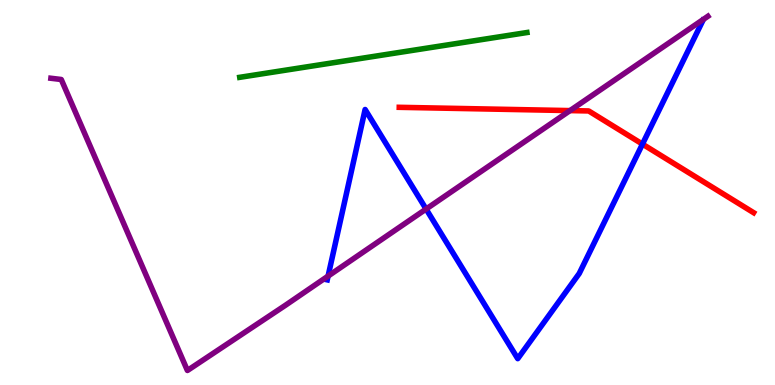[{'lines': ['blue', 'red'], 'intersections': [{'x': 8.29, 'y': 6.26}]}, {'lines': ['green', 'red'], 'intersections': []}, {'lines': ['purple', 'red'], 'intersections': [{'x': 7.36, 'y': 7.13}]}, {'lines': ['blue', 'green'], 'intersections': []}, {'lines': ['blue', 'purple'], 'intersections': [{'x': 4.23, 'y': 2.83}, {'x': 5.5, 'y': 4.57}]}, {'lines': ['green', 'purple'], 'intersections': []}]